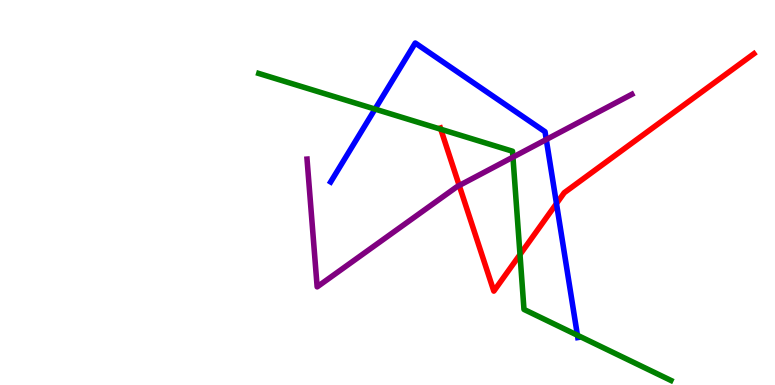[{'lines': ['blue', 'red'], 'intersections': [{'x': 7.18, 'y': 4.71}]}, {'lines': ['green', 'red'], 'intersections': [{'x': 5.69, 'y': 6.64}, {'x': 6.71, 'y': 3.39}]}, {'lines': ['purple', 'red'], 'intersections': [{'x': 5.93, 'y': 5.18}]}, {'lines': ['blue', 'green'], 'intersections': [{'x': 4.84, 'y': 7.17}, {'x': 7.45, 'y': 1.29}]}, {'lines': ['blue', 'purple'], 'intersections': [{'x': 7.05, 'y': 6.38}]}, {'lines': ['green', 'purple'], 'intersections': [{'x': 6.62, 'y': 5.92}]}]